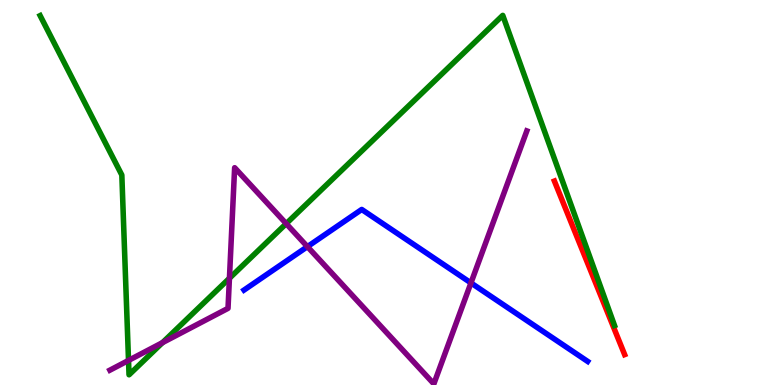[{'lines': ['blue', 'red'], 'intersections': []}, {'lines': ['green', 'red'], 'intersections': []}, {'lines': ['purple', 'red'], 'intersections': []}, {'lines': ['blue', 'green'], 'intersections': []}, {'lines': ['blue', 'purple'], 'intersections': [{'x': 3.97, 'y': 3.59}, {'x': 6.08, 'y': 2.65}]}, {'lines': ['green', 'purple'], 'intersections': [{'x': 1.66, 'y': 0.639}, {'x': 2.1, 'y': 1.1}, {'x': 2.96, 'y': 2.77}, {'x': 3.69, 'y': 4.19}]}]